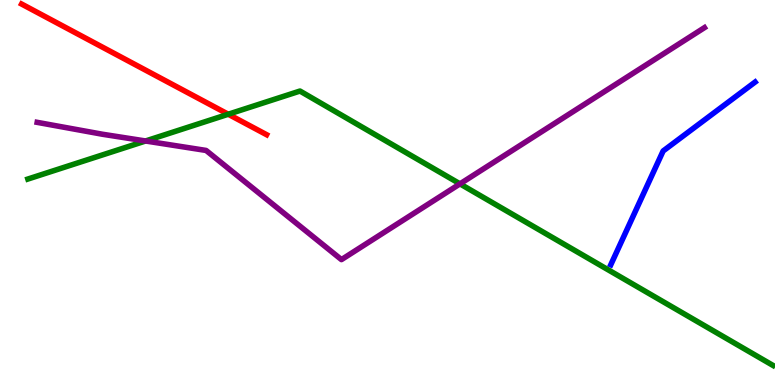[{'lines': ['blue', 'red'], 'intersections': []}, {'lines': ['green', 'red'], 'intersections': [{'x': 2.95, 'y': 7.03}]}, {'lines': ['purple', 'red'], 'intersections': []}, {'lines': ['blue', 'green'], 'intersections': []}, {'lines': ['blue', 'purple'], 'intersections': []}, {'lines': ['green', 'purple'], 'intersections': [{'x': 1.88, 'y': 6.34}, {'x': 5.94, 'y': 5.22}]}]